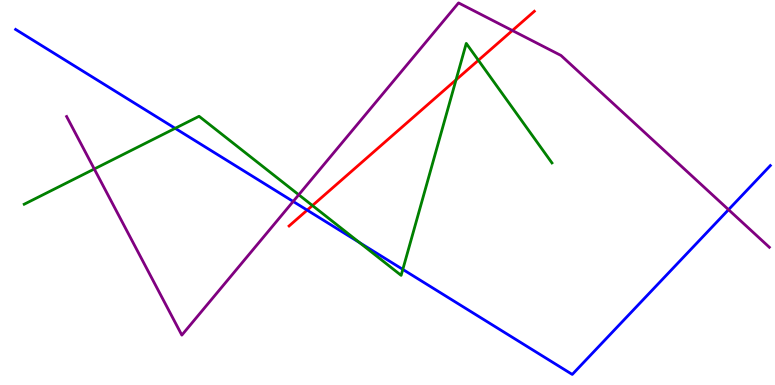[{'lines': ['blue', 'red'], 'intersections': [{'x': 3.96, 'y': 4.54}]}, {'lines': ['green', 'red'], 'intersections': [{'x': 4.03, 'y': 4.66}, {'x': 5.88, 'y': 7.93}, {'x': 6.17, 'y': 8.43}]}, {'lines': ['purple', 'red'], 'intersections': [{'x': 6.61, 'y': 9.21}]}, {'lines': ['blue', 'green'], 'intersections': [{'x': 2.26, 'y': 6.67}, {'x': 4.64, 'y': 3.7}, {'x': 5.2, 'y': 3.0}]}, {'lines': ['blue', 'purple'], 'intersections': [{'x': 3.78, 'y': 4.77}, {'x': 9.4, 'y': 4.55}]}, {'lines': ['green', 'purple'], 'intersections': [{'x': 1.22, 'y': 5.61}, {'x': 3.85, 'y': 4.94}]}]